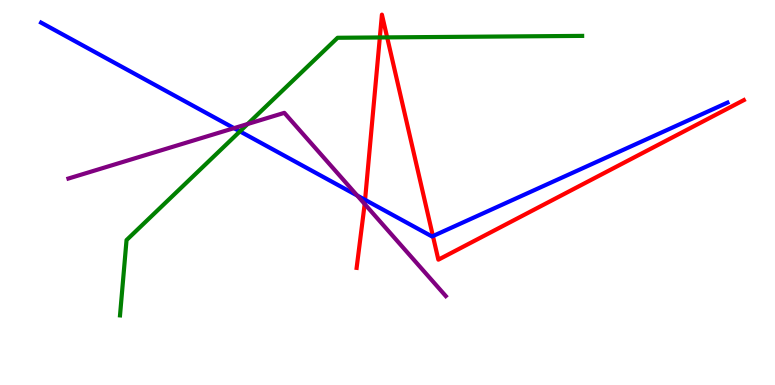[{'lines': ['blue', 'red'], 'intersections': [{'x': 4.71, 'y': 4.81}, {'x': 5.59, 'y': 3.87}]}, {'lines': ['green', 'red'], 'intersections': [{'x': 4.9, 'y': 9.03}, {'x': 5.0, 'y': 9.03}]}, {'lines': ['purple', 'red'], 'intersections': [{'x': 4.71, 'y': 4.7}]}, {'lines': ['blue', 'green'], 'intersections': [{'x': 3.1, 'y': 6.59}]}, {'lines': ['blue', 'purple'], 'intersections': [{'x': 3.02, 'y': 6.67}, {'x': 4.61, 'y': 4.92}]}, {'lines': ['green', 'purple'], 'intersections': [{'x': 3.2, 'y': 6.78}]}]